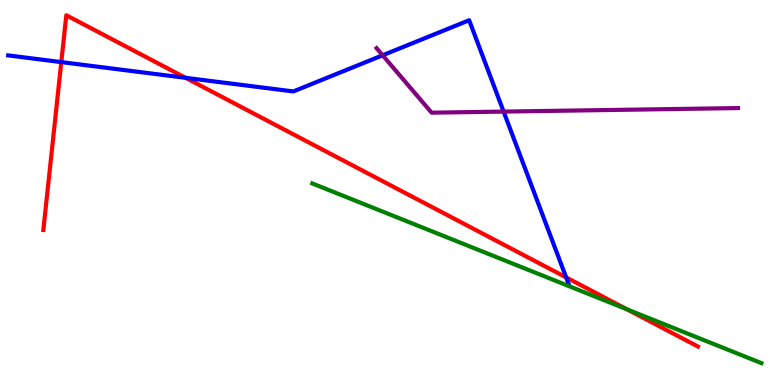[{'lines': ['blue', 'red'], 'intersections': [{'x': 0.791, 'y': 8.39}, {'x': 2.39, 'y': 7.98}, {'x': 7.31, 'y': 2.79}]}, {'lines': ['green', 'red'], 'intersections': [{'x': 8.09, 'y': 1.96}]}, {'lines': ['purple', 'red'], 'intersections': []}, {'lines': ['blue', 'green'], 'intersections': []}, {'lines': ['blue', 'purple'], 'intersections': [{'x': 4.94, 'y': 8.56}, {'x': 6.5, 'y': 7.1}]}, {'lines': ['green', 'purple'], 'intersections': []}]